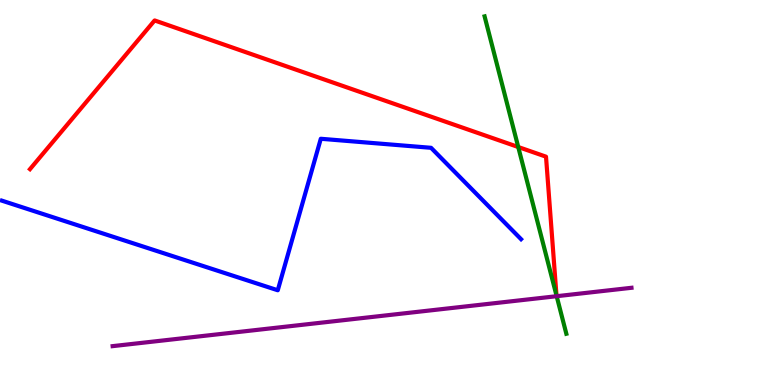[{'lines': ['blue', 'red'], 'intersections': []}, {'lines': ['green', 'red'], 'intersections': [{'x': 6.69, 'y': 6.18}]}, {'lines': ['purple', 'red'], 'intersections': []}, {'lines': ['blue', 'green'], 'intersections': []}, {'lines': ['blue', 'purple'], 'intersections': []}, {'lines': ['green', 'purple'], 'intersections': [{'x': 7.18, 'y': 2.31}]}]